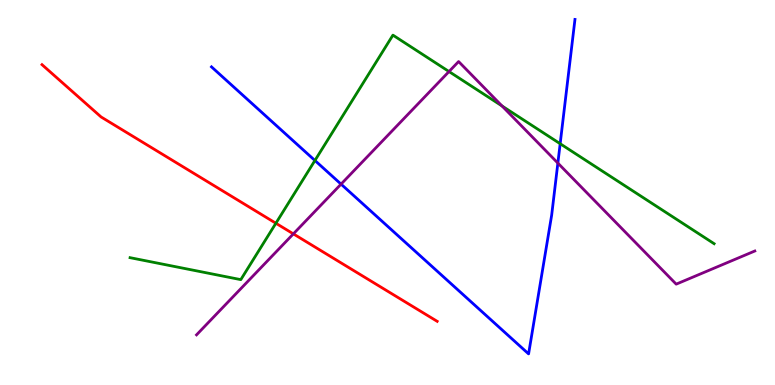[{'lines': ['blue', 'red'], 'intersections': []}, {'lines': ['green', 'red'], 'intersections': [{'x': 3.56, 'y': 4.2}]}, {'lines': ['purple', 'red'], 'intersections': [{'x': 3.79, 'y': 3.93}]}, {'lines': ['blue', 'green'], 'intersections': [{'x': 4.06, 'y': 5.83}, {'x': 7.23, 'y': 6.27}]}, {'lines': ['blue', 'purple'], 'intersections': [{'x': 4.4, 'y': 5.22}, {'x': 7.2, 'y': 5.76}]}, {'lines': ['green', 'purple'], 'intersections': [{'x': 5.79, 'y': 8.14}, {'x': 6.48, 'y': 7.25}]}]